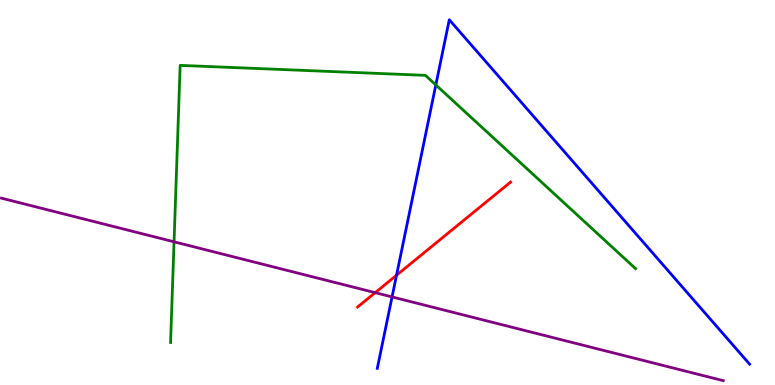[{'lines': ['blue', 'red'], 'intersections': [{'x': 5.12, 'y': 2.85}]}, {'lines': ['green', 'red'], 'intersections': []}, {'lines': ['purple', 'red'], 'intersections': [{'x': 4.84, 'y': 2.4}]}, {'lines': ['blue', 'green'], 'intersections': [{'x': 5.62, 'y': 7.79}]}, {'lines': ['blue', 'purple'], 'intersections': [{'x': 5.06, 'y': 2.29}]}, {'lines': ['green', 'purple'], 'intersections': [{'x': 2.25, 'y': 3.72}]}]